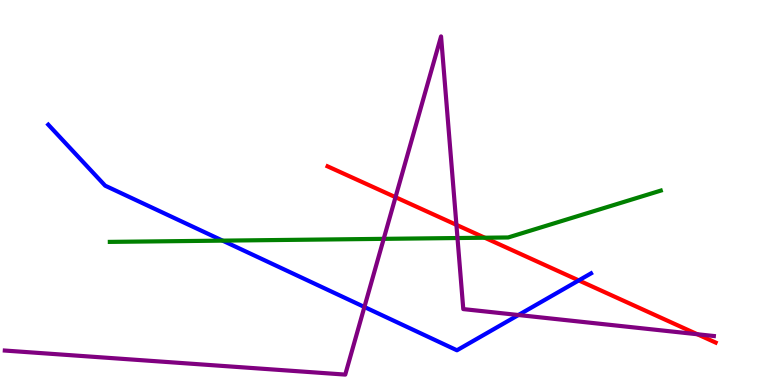[{'lines': ['blue', 'red'], 'intersections': [{'x': 7.47, 'y': 2.72}]}, {'lines': ['green', 'red'], 'intersections': [{'x': 6.26, 'y': 3.83}]}, {'lines': ['purple', 'red'], 'intersections': [{'x': 5.1, 'y': 4.88}, {'x': 5.89, 'y': 4.16}, {'x': 9.0, 'y': 1.32}]}, {'lines': ['blue', 'green'], 'intersections': [{'x': 2.87, 'y': 3.75}]}, {'lines': ['blue', 'purple'], 'intersections': [{'x': 4.7, 'y': 2.03}, {'x': 6.69, 'y': 1.82}]}, {'lines': ['green', 'purple'], 'intersections': [{'x': 4.95, 'y': 3.8}, {'x': 5.9, 'y': 3.82}]}]